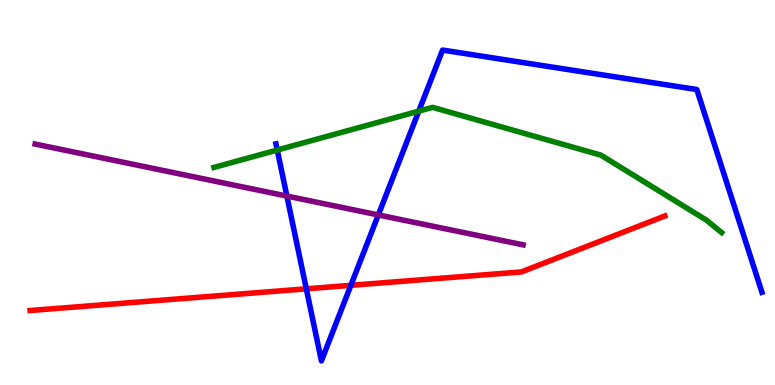[{'lines': ['blue', 'red'], 'intersections': [{'x': 3.95, 'y': 2.5}, {'x': 4.53, 'y': 2.59}]}, {'lines': ['green', 'red'], 'intersections': []}, {'lines': ['purple', 'red'], 'intersections': []}, {'lines': ['blue', 'green'], 'intersections': [{'x': 3.58, 'y': 6.1}, {'x': 5.4, 'y': 7.11}]}, {'lines': ['blue', 'purple'], 'intersections': [{'x': 3.7, 'y': 4.91}, {'x': 4.88, 'y': 4.42}]}, {'lines': ['green', 'purple'], 'intersections': []}]